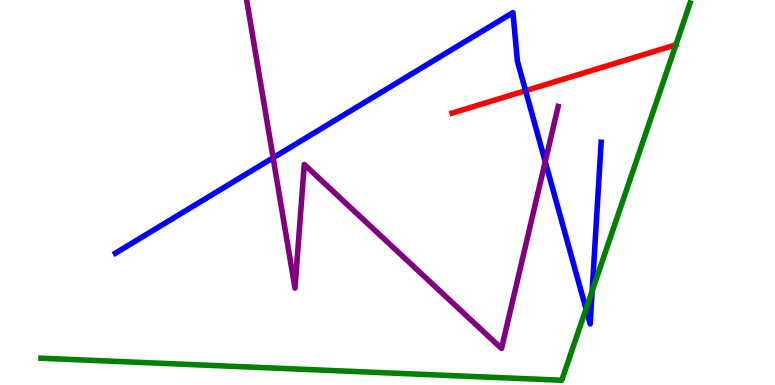[{'lines': ['blue', 'red'], 'intersections': [{'x': 6.78, 'y': 7.64}]}, {'lines': ['green', 'red'], 'intersections': [{'x': 8.72, 'y': 8.84}]}, {'lines': ['purple', 'red'], 'intersections': []}, {'lines': ['blue', 'green'], 'intersections': [{'x': 7.56, 'y': 1.97}, {'x': 7.64, 'y': 2.44}]}, {'lines': ['blue', 'purple'], 'intersections': [{'x': 3.52, 'y': 5.9}, {'x': 7.04, 'y': 5.8}]}, {'lines': ['green', 'purple'], 'intersections': []}]